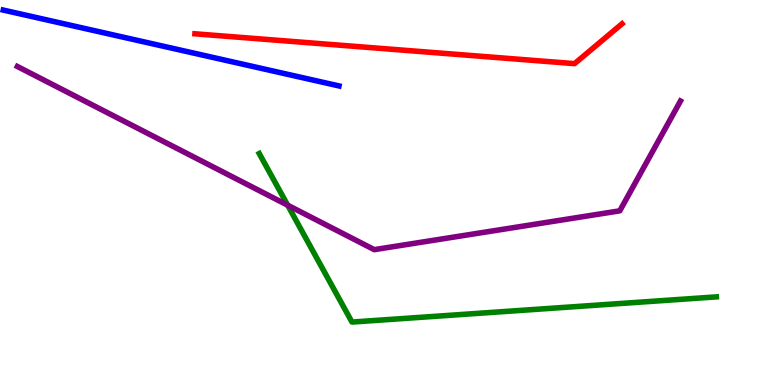[{'lines': ['blue', 'red'], 'intersections': []}, {'lines': ['green', 'red'], 'intersections': []}, {'lines': ['purple', 'red'], 'intersections': []}, {'lines': ['blue', 'green'], 'intersections': []}, {'lines': ['blue', 'purple'], 'intersections': []}, {'lines': ['green', 'purple'], 'intersections': [{'x': 3.71, 'y': 4.67}]}]